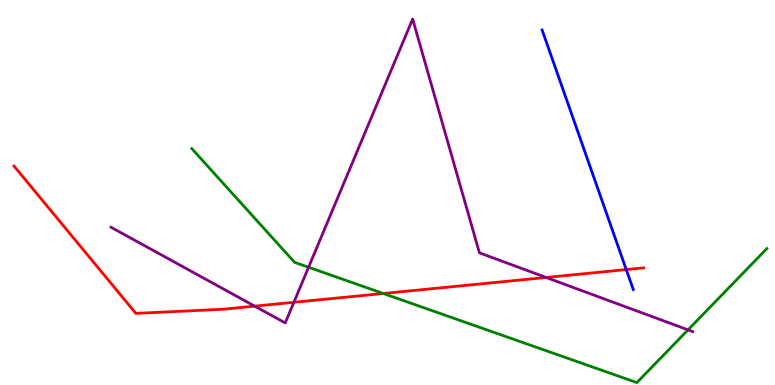[{'lines': ['blue', 'red'], 'intersections': [{'x': 8.08, 'y': 3.0}]}, {'lines': ['green', 'red'], 'intersections': [{'x': 4.95, 'y': 2.38}]}, {'lines': ['purple', 'red'], 'intersections': [{'x': 3.29, 'y': 2.05}, {'x': 3.79, 'y': 2.15}, {'x': 7.05, 'y': 2.79}]}, {'lines': ['blue', 'green'], 'intersections': []}, {'lines': ['blue', 'purple'], 'intersections': []}, {'lines': ['green', 'purple'], 'intersections': [{'x': 3.98, 'y': 3.06}, {'x': 8.88, 'y': 1.43}]}]